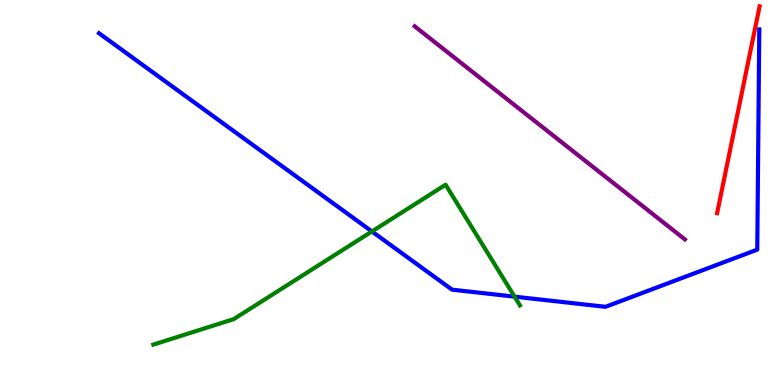[{'lines': ['blue', 'red'], 'intersections': []}, {'lines': ['green', 'red'], 'intersections': []}, {'lines': ['purple', 'red'], 'intersections': []}, {'lines': ['blue', 'green'], 'intersections': [{'x': 4.8, 'y': 3.99}, {'x': 6.64, 'y': 2.29}]}, {'lines': ['blue', 'purple'], 'intersections': []}, {'lines': ['green', 'purple'], 'intersections': []}]